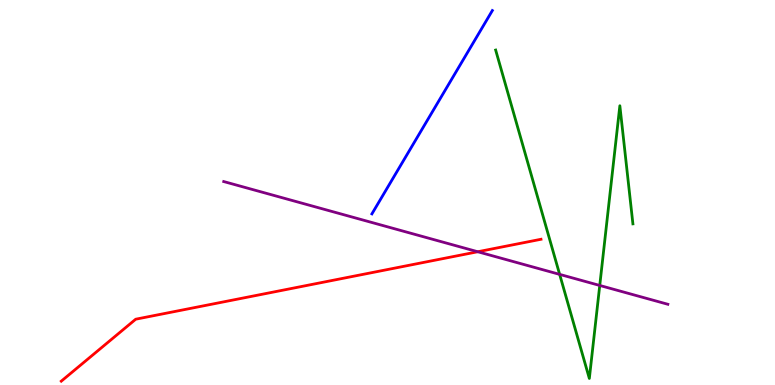[{'lines': ['blue', 'red'], 'intersections': []}, {'lines': ['green', 'red'], 'intersections': []}, {'lines': ['purple', 'red'], 'intersections': [{'x': 6.16, 'y': 3.46}]}, {'lines': ['blue', 'green'], 'intersections': []}, {'lines': ['blue', 'purple'], 'intersections': []}, {'lines': ['green', 'purple'], 'intersections': [{'x': 7.22, 'y': 2.87}, {'x': 7.74, 'y': 2.59}]}]